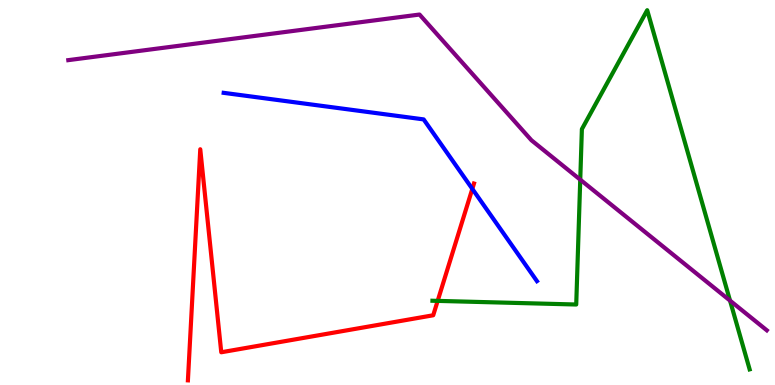[{'lines': ['blue', 'red'], 'intersections': [{'x': 6.09, 'y': 5.09}]}, {'lines': ['green', 'red'], 'intersections': [{'x': 5.65, 'y': 2.18}]}, {'lines': ['purple', 'red'], 'intersections': []}, {'lines': ['blue', 'green'], 'intersections': []}, {'lines': ['blue', 'purple'], 'intersections': []}, {'lines': ['green', 'purple'], 'intersections': [{'x': 7.49, 'y': 5.33}, {'x': 9.42, 'y': 2.19}]}]